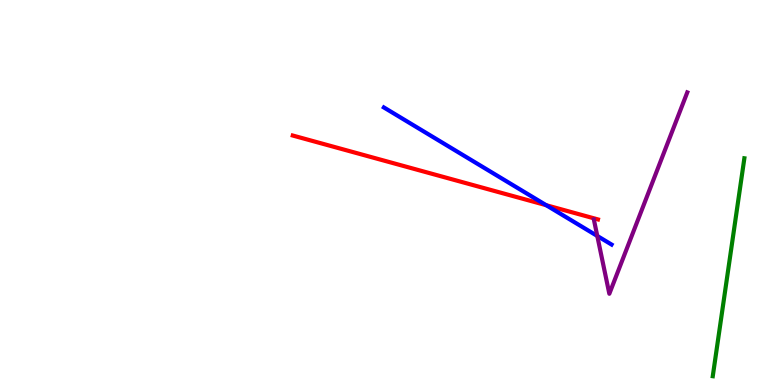[{'lines': ['blue', 'red'], 'intersections': [{'x': 7.05, 'y': 4.67}]}, {'lines': ['green', 'red'], 'intersections': []}, {'lines': ['purple', 'red'], 'intersections': []}, {'lines': ['blue', 'green'], 'intersections': []}, {'lines': ['blue', 'purple'], 'intersections': [{'x': 7.71, 'y': 3.87}]}, {'lines': ['green', 'purple'], 'intersections': []}]